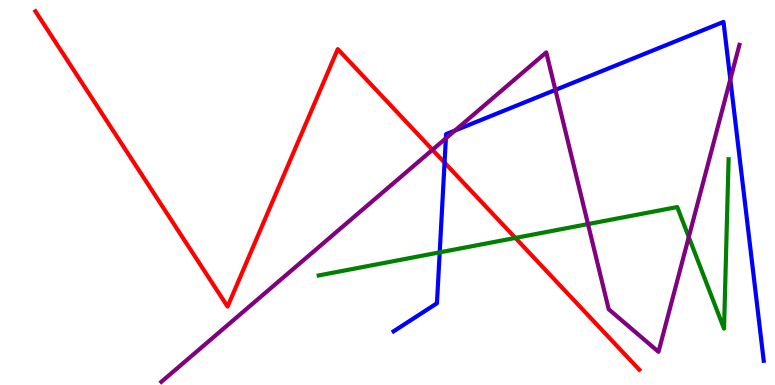[{'lines': ['blue', 'red'], 'intersections': [{'x': 5.74, 'y': 5.78}]}, {'lines': ['green', 'red'], 'intersections': [{'x': 6.65, 'y': 3.82}]}, {'lines': ['purple', 'red'], 'intersections': [{'x': 5.58, 'y': 6.11}]}, {'lines': ['blue', 'green'], 'intersections': [{'x': 5.67, 'y': 3.45}]}, {'lines': ['blue', 'purple'], 'intersections': [{'x': 5.75, 'y': 6.41}, {'x': 5.87, 'y': 6.61}, {'x': 7.17, 'y': 7.66}, {'x': 9.42, 'y': 7.94}]}, {'lines': ['green', 'purple'], 'intersections': [{'x': 7.59, 'y': 4.18}, {'x': 8.89, 'y': 3.84}]}]